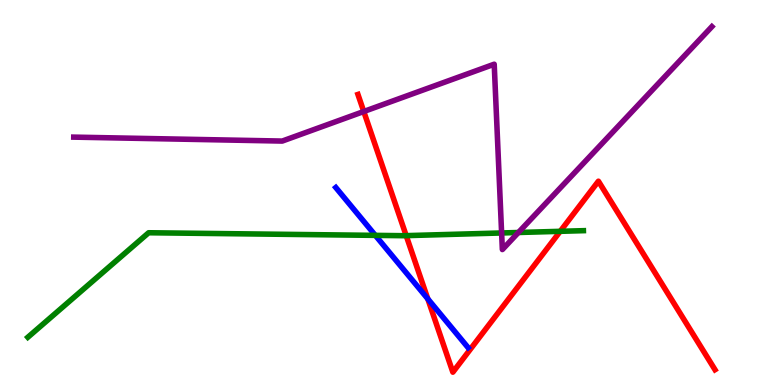[{'lines': ['blue', 'red'], 'intersections': [{'x': 5.52, 'y': 2.24}]}, {'lines': ['green', 'red'], 'intersections': [{'x': 5.24, 'y': 3.88}, {'x': 7.23, 'y': 3.99}]}, {'lines': ['purple', 'red'], 'intersections': [{'x': 4.69, 'y': 7.1}]}, {'lines': ['blue', 'green'], 'intersections': [{'x': 4.84, 'y': 3.89}]}, {'lines': ['blue', 'purple'], 'intersections': []}, {'lines': ['green', 'purple'], 'intersections': [{'x': 6.47, 'y': 3.95}, {'x': 6.69, 'y': 3.96}]}]